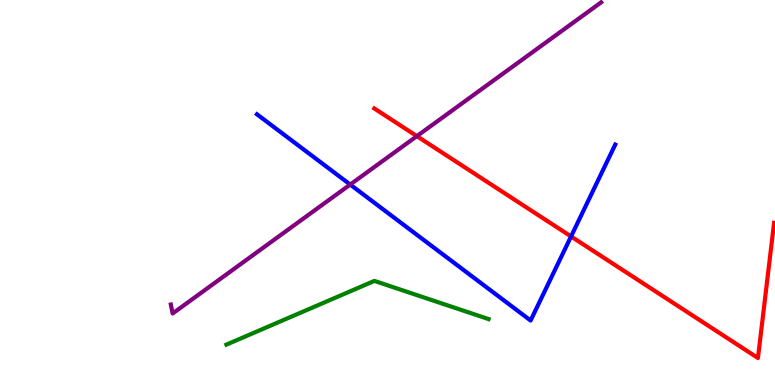[{'lines': ['blue', 'red'], 'intersections': [{'x': 7.37, 'y': 3.86}]}, {'lines': ['green', 'red'], 'intersections': []}, {'lines': ['purple', 'red'], 'intersections': [{'x': 5.38, 'y': 6.46}]}, {'lines': ['blue', 'green'], 'intersections': []}, {'lines': ['blue', 'purple'], 'intersections': [{'x': 4.52, 'y': 5.21}]}, {'lines': ['green', 'purple'], 'intersections': []}]